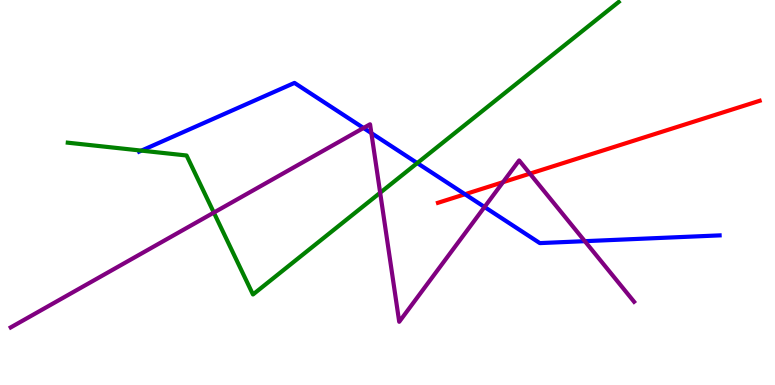[{'lines': ['blue', 'red'], 'intersections': [{'x': 6.0, 'y': 4.95}]}, {'lines': ['green', 'red'], 'intersections': []}, {'lines': ['purple', 'red'], 'intersections': [{'x': 6.49, 'y': 5.27}, {'x': 6.84, 'y': 5.49}]}, {'lines': ['blue', 'green'], 'intersections': [{'x': 1.82, 'y': 6.09}, {'x': 5.38, 'y': 5.76}]}, {'lines': ['blue', 'purple'], 'intersections': [{'x': 4.69, 'y': 6.68}, {'x': 4.79, 'y': 6.54}, {'x': 6.25, 'y': 4.62}, {'x': 7.55, 'y': 3.74}]}, {'lines': ['green', 'purple'], 'intersections': [{'x': 2.76, 'y': 4.48}, {'x': 4.91, 'y': 4.99}]}]